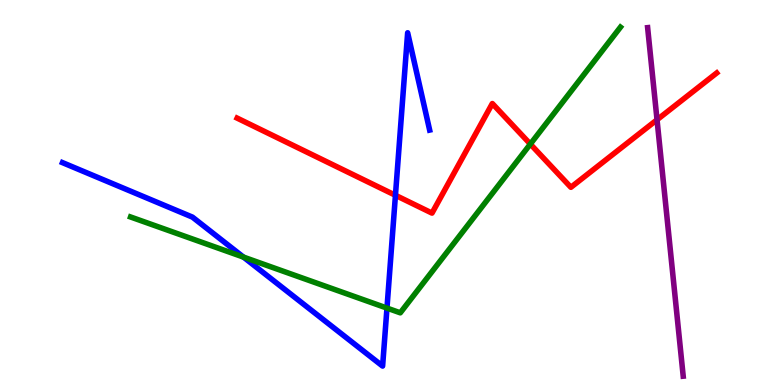[{'lines': ['blue', 'red'], 'intersections': [{'x': 5.1, 'y': 4.93}]}, {'lines': ['green', 'red'], 'intersections': [{'x': 6.84, 'y': 6.26}]}, {'lines': ['purple', 'red'], 'intersections': [{'x': 8.48, 'y': 6.89}]}, {'lines': ['blue', 'green'], 'intersections': [{'x': 3.14, 'y': 3.32}, {'x': 4.99, 'y': 2.0}]}, {'lines': ['blue', 'purple'], 'intersections': []}, {'lines': ['green', 'purple'], 'intersections': []}]